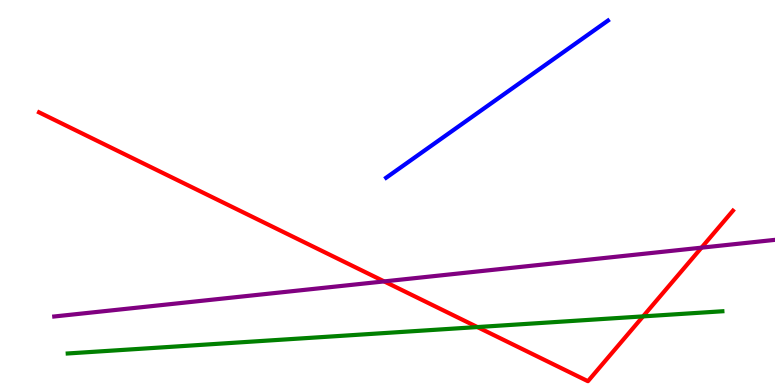[{'lines': ['blue', 'red'], 'intersections': []}, {'lines': ['green', 'red'], 'intersections': [{'x': 6.16, 'y': 1.5}, {'x': 8.3, 'y': 1.78}]}, {'lines': ['purple', 'red'], 'intersections': [{'x': 4.96, 'y': 2.69}, {'x': 9.05, 'y': 3.57}]}, {'lines': ['blue', 'green'], 'intersections': []}, {'lines': ['blue', 'purple'], 'intersections': []}, {'lines': ['green', 'purple'], 'intersections': []}]